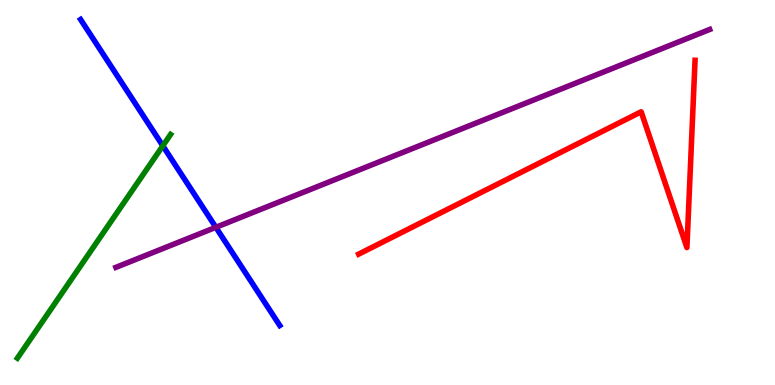[{'lines': ['blue', 'red'], 'intersections': []}, {'lines': ['green', 'red'], 'intersections': []}, {'lines': ['purple', 'red'], 'intersections': []}, {'lines': ['blue', 'green'], 'intersections': [{'x': 2.1, 'y': 6.21}]}, {'lines': ['blue', 'purple'], 'intersections': [{'x': 2.79, 'y': 4.1}]}, {'lines': ['green', 'purple'], 'intersections': []}]